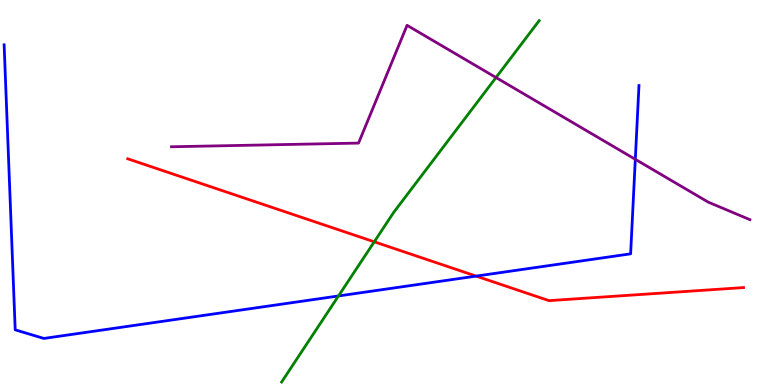[{'lines': ['blue', 'red'], 'intersections': [{'x': 6.14, 'y': 2.83}]}, {'lines': ['green', 'red'], 'intersections': [{'x': 4.83, 'y': 3.72}]}, {'lines': ['purple', 'red'], 'intersections': []}, {'lines': ['blue', 'green'], 'intersections': [{'x': 4.37, 'y': 2.31}]}, {'lines': ['blue', 'purple'], 'intersections': [{'x': 8.2, 'y': 5.86}]}, {'lines': ['green', 'purple'], 'intersections': [{'x': 6.4, 'y': 7.99}]}]